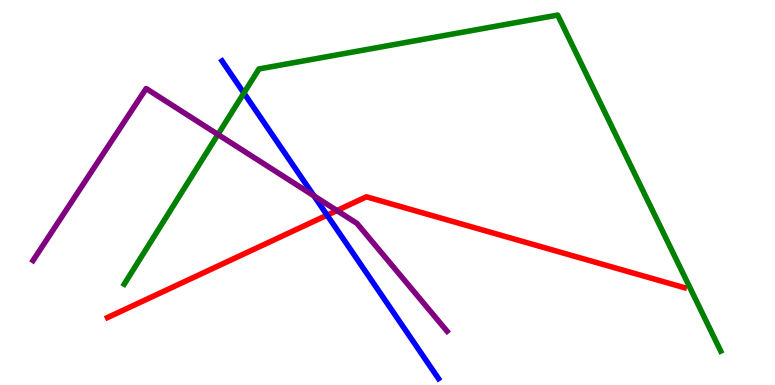[{'lines': ['blue', 'red'], 'intersections': [{'x': 4.22, 'y': 4.41}]}, {'lines': ['green', 'red'], 'intersections': []}, {'lines': ['purple', 'red'], 'intersections': [{'x': 4.35, 'y': 4.53}]}, {'lines': ['blue', 'green'], 'intersections': [{'x': 3.15, 'y': 7.58}]}, {'lines': ['blue', 'purple'], 'intersections': [{'x': 4.05, 'y': 4.91}]}, {'lines': ['green', 'purple'], 'intersections': [{'x': 2.81, 'y': 6.51}]}]